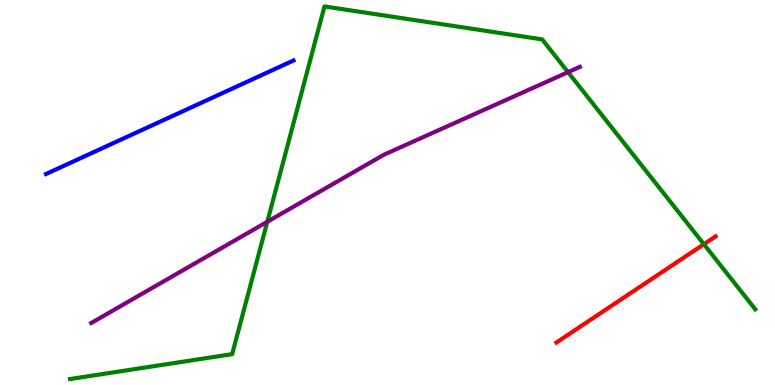[{'lines': ['blue', 'red'], 'intersections': []}, {'lines': ['green', 'red'], 'intersections': [{'x': 9.08, 'y': 3.66}]}, {'lines': ['purple', 'red'], 'intersections': []}, {'lines': ['blue', 'green'], 'intersections': []}, {'lines': ['blue', 'purple'], 'intersections': []}, {'lines': ['green', 'purple'], 'intersections': [{'x': 3.45, 'y': 4.24}, {'x': 7.33, 'y': 8.13}]}]